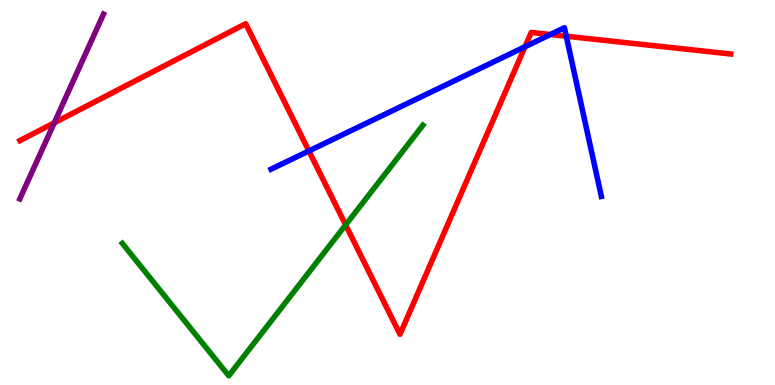[{'lines': ['blue', 'red'], 'intersections': [{'x': 3.99, 'y': 6.08}, {'x': 6.77, 'y': 8.79}, {'x': 7.1, 'y': 9.1}, {'x': 7.31, 'y': 9.06}]}, {'lines': ['green', 'red'], 'intersections': [{'x': 4.46, 'y': 4.16}]}, {'lines': ['purple', 'red'], 'intersections': [{'x': 0.7, 'y': 6.81}]}, {'lines': ['blue', 'green'], 'intersections': []}, {'lines': ['blue', 'purple'], 'intersections': []}, {'lines': ['green', 'purple'], 'intersections': []}]